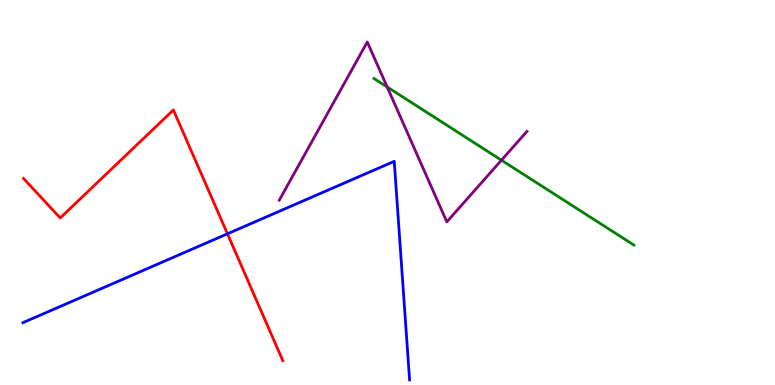[{'lines': ['blue', 'red'], 'intersections': [{'x': 2.93, 'y': 3.93}]}, {'lines': ['green', 'red'], 'intersections': []}, {'lines': ['purple', 'red'], 'intersections': []}, {'lines': ['blue', 'green'], 'intersections': []}, {'lines': ['blue', 'purple'], 'intersections': []}, {'lines': ['green', 'purple'], 'intersections': [{'x': 5.0, 'y': 7.74}, {'x': 6.47, 'y': 5.84}]}]